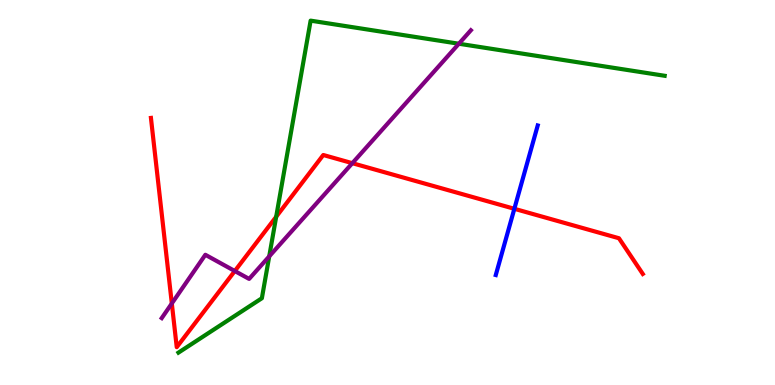[{'lines': ['blue', 'red'], 'intersections': [{'x': 6.64, 'y': 4.58}]}, {'lines': ['green', 'red'], 'intersections': [{'x': 3.56, 'y': 4.37}]}, {'lines': ['purple', 'red'], 'intersections': [{'x': 2.22, 'y': 2.12}, {'x': 3.03, 'y': 2.96}, {'x': 4.55, 'y': 5.76}]}, {'lines': ['blue', 'green'], 'intersections': []}, {'lines': ['blue', 'purple'], 'intersections': []}, {'lines': ['green', 'purple'], 'intersections': [{'x': 3.47, 'y': 3.34}, {'x': 5.92, 'y': 8.86}]}]